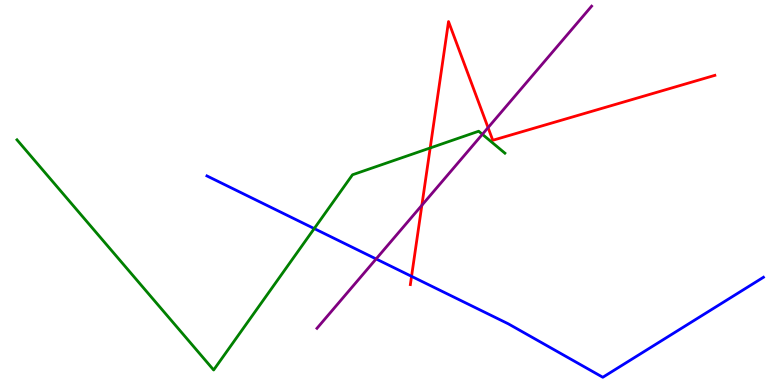[{'lines': ['blue', 'red'], 'intersections': [{'x': 5.31, 'y': 2.82}]}, {'lines': ['green', 'red'], 'intersections': [{'x': 5.55, 'y': 6.16}]}, {'lines': ['purple', 'red'], 'intersections': [{'x': 5.44, 'y': 4.67}, {'x': 6.3, 'y': 6.68}]}, {'lines': ['blue', 'green'], 'intersections': [{'x': 4.05, 'y': 4.06}]}, {'lines': ['blue', 'purple'], 'intersections': [{'x': 4.85, 'y': 3.27}]}, {'lines': ['green', 'purple'], 'intersections': [{'x': 6.22, 'y': 6.51}]}]